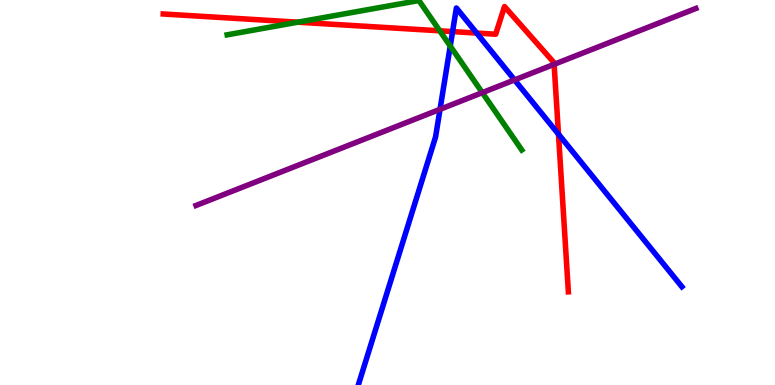[{'lines': ['blue', 'red'], 'intersections': [{'x': 5.84, 'y': 9.18}, {'x': 6.15, 'y': 9.14}, {'x': 7.21, 'y': 6.51}]}, {'lines': ['green', 'red'], 'intersections': [{'x': 3.84, 'y': 9.42}, {'x': 5.67, 'y': 9.2}]}, {'lines': ['purple', 'red'], 'intersections': [{'x': 7.15, 'y': 8.33}]}, {'lines': ['blue', 'green'], 'intersections': [{'x': 5.81, 'y': 8.8}]}, {'lines': ['blue', 'purple'], 'intersections': [{'x': 5.68, 'y': 7.16}, {'x': 6.64, 'y': 7.92}]}, {'lines': ['green', 'purple'], 'intersections': [{'x': 6.22, 'y': 7.59}]}]